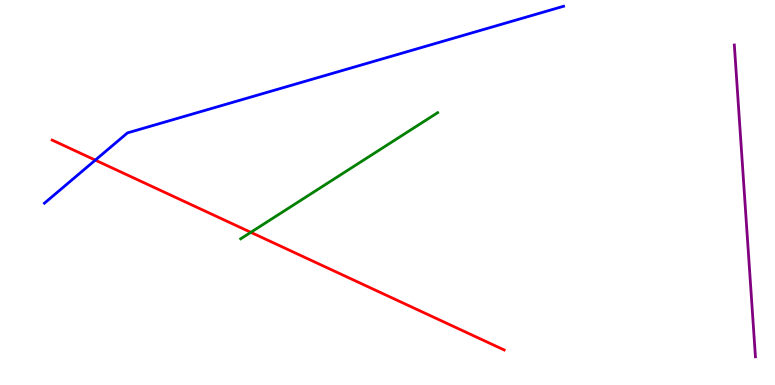[{'lines': ['blue', 'red'], 'intersections': [{'x': 1.23, 'y': 5.84}]}, {'lines': ['green', 'red'], 'intersections': [{'x': 3.24, 'y': 3.97}]}, {'lines': ['purple', 'red'], 'intersections': []}, {'lines': ['blue', 'green'], 'intersections': []}, {'lines': ['blue', 'purple'], 'intersections': []}, {'lines': ['green', 'purple'], 'intersections': []}]